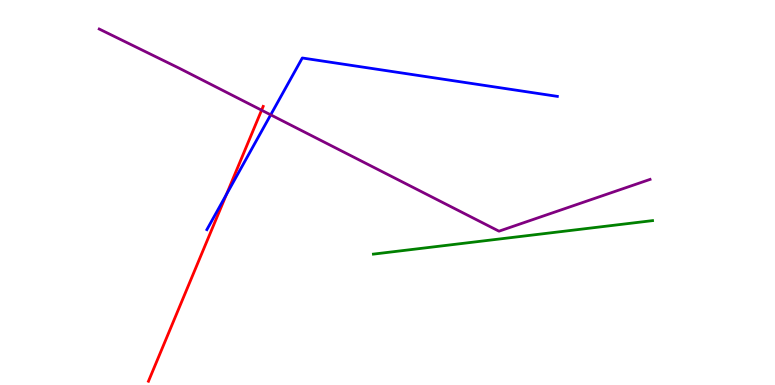[{'lines': ['blue', 'red'], 'intersections': [{'x': 2.92, 'y': 4.95}]}, {'lines': ['green', 'red'], 'intersections': []}, {'lines': ['purple', 'red'], 'intersections': [{'x': 3.38, 'y': 7.14}]}, {'lines': ['blue', 'green'], 'intersections': []}, {'lines': ['blue', 'purple'], 'intersections': [{'x': 3.49, 'y': 7.02}]}, {'lines': ['green', 'purple'], 'intersections': []}]